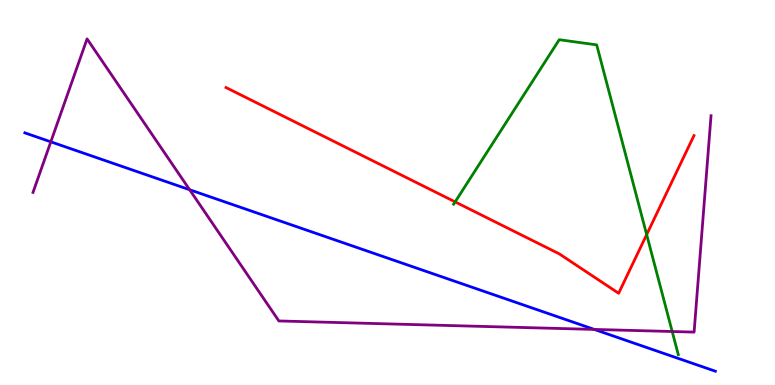[{'lines': ['blue', 'red'], 'intersections': []}, {'lines': ['green', 'red'], 'intersections': [{'x': 5.87, 'y': 4.76}, {'x': 8.34, 'y': 3.91}]}, {'lines': ['purple', 'red'], 'intersections': []}, {'lines': ['blue', 'green'], 'intersections': []}, {'lines': ['blue', 'purple'], 'intersections': [{'x': 0.656, 'y': 6.32}, {'x': 2.45, 'y': 5.07}, {'x': 7.67, 'y': 1.44}]}, {'lines': ['green', 'purple'], 'intersections': [{'x': 8.67, 'y': 1.39}]}]